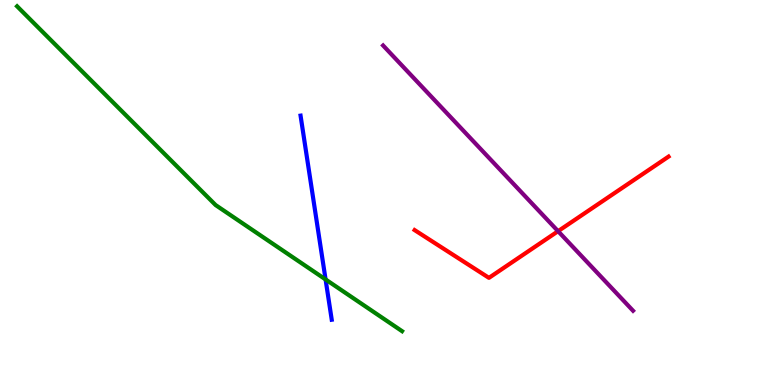[{'lines': ['blue', 'red'], 'intersections': []}, {'lines': ['green', 'red'], 'intersections': []}, {'lines': ['purple', 'red'], 'intersections': [{'x': 7.2, 'y': 4.0}]}, {'lines': ['blue', 'green'], 'intersections': [{'x': 4.2, 'y': 2.74}]}, {'lines': ['blue', 'purple'], 'intersections': []}, {'lines': ['green', 'purple'], 'intersections': []}]